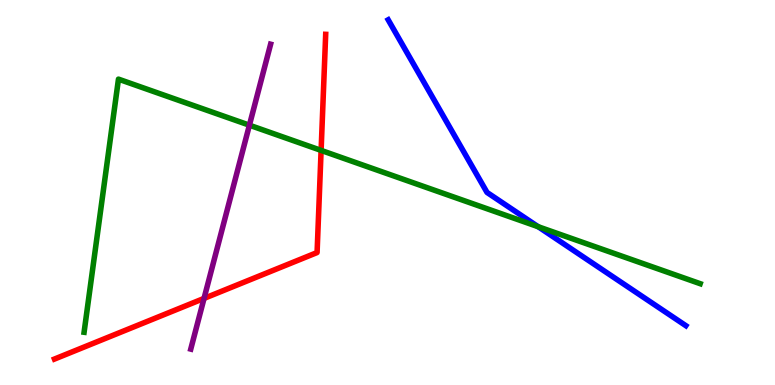[{'lines': ['blue', 'red'], 'intersections': []}, {'lines': ['green', 'red'], 'intersections': [{'x': 4.14, 'y': 6.09}]}, {'lines': ['purple', 'red'], 'intersections': [{'x': 2.63, 'y': 2.25}]}, {'lines': ['blue', 'green'], 'intersections': [{'x': 6.94, 'y': 4.11}]}, {'lines': ['blue', 'purple'], 'intersections': []}, {'lines': ['green', 'purple'], 'intersections': [{'x': 3.22, 'y': 6.75}]}]